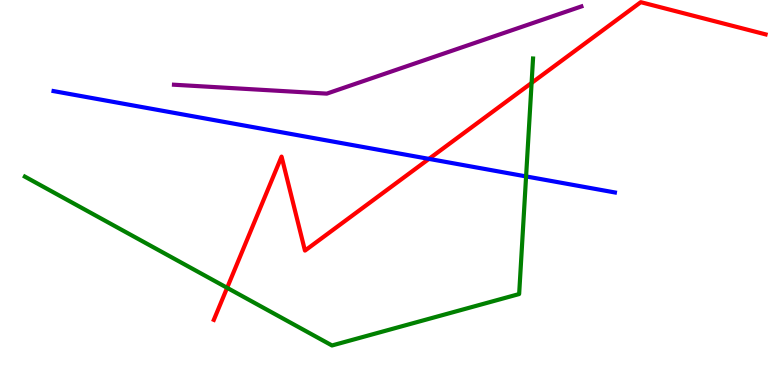[{'lines': ['blue', 'red'], 'intersections': [{'x': 5.53, 'y': 5.87}]}, {'lines': ['green', 'red'], 'intersections': [{'x': 2.93, 'y': 2.52}, {'x': 6.86, 'y': 7.85}]}, {'lines': ['purple', 'red'], 'intersections': []}, {'lines': ['blue', 'green'], 'intersections': [{'x': 6.79, 'y': 5.42}]}, {'lines': ['blue', 'purple'], 'intersections': []}, {'lines': ['green', 'purple'], 'intersections': []}]